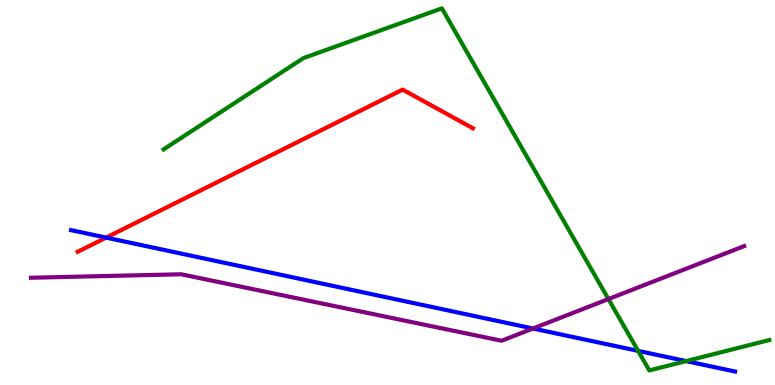[{'lines': ['blue', 'red'], 'intersections': [{'x': 1.37, 'y': 3.83}]}, {'lines': ['green', 'red'], 'intersections': []}, {'lines': ['purple', 'red'], 'intersections': []}, {'lines': ['blue', 'green'], 'intersections': [{'x': 8.23, 'y': 0.886}, {'x': 8.85, 'y': 0.621}]}, {'lines': ['blue', 'purple'], 'intersections': [{'x': 6.88, 'y': 1.47}]}, {'lines': ['green', 'purple'], 'intersections': [{'x': 7.85, 'y': 2.23}]}]